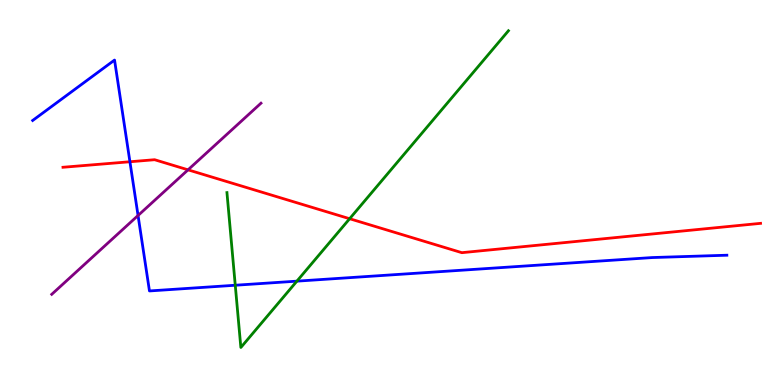[{'lines': ['blue', 'red'], 'intersections': [{'x': 1.68, 'y': 5.8}]}, {'lines': ['green', 'red'], 'intersections': [{'x': 4.51, 'y': 4.32}]}, {'lines': ['purple', 'red'], 'intersections': [{'x': 2.43, 'y': 5.59}]}, {'lines': ['blue', 'green'], 'intersections': [{'x': 3.04, 'y': 2.59}, {'x': 3.83, 'y': 2.7}]}, {'lines': ['blue', 'purple'], 'intersections': [{'x': 1.78, 'y': 4.4}]}, {'lines': ['green', 'purple'], 'intersections': []}]